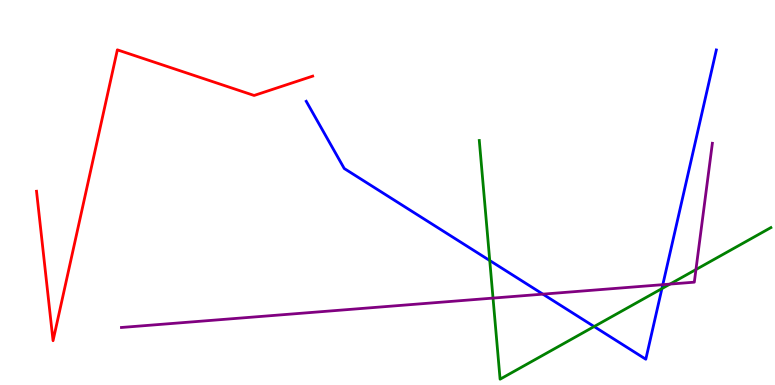[{'lines': ['blue', 'red'], 'intersections': []}, {'lines': ['green', 'red'], 'intersections': []}, {'lines': ['purple', 'red'], 'intersections': []}, {'lines': ['blue', 'green'], 'intersections': [{'x': 6.32, 'y': 3.23}, {'x': 7.67, 'y': 1.52}, {'x': 8.54, 'y': 2.5}]}, {'lines': ['blue', 'purple'], 'intersections': [{'x': 7.01, 'y': 2.36}, {'x': 8.55, 'y': 2.61}]}, {'lines': ['green', 'purple'], 'intersections': [{'x': 6.36, 'y': 2.26}, {'x': 8.64, 'y': 2.62}, {'x': 8.98, 'y': 3.0}]}]